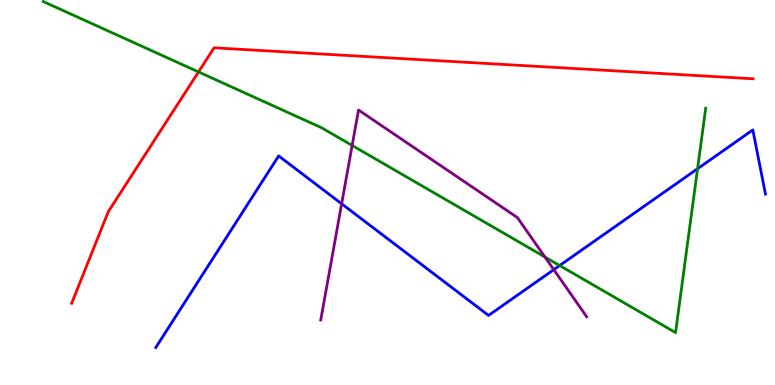[{'lines': ['blue', 'red'], 'intersections': []}, {'lines': ['green', 'red'], 'intersections': [{'x': 2.56, 'y': 8.13}]}, {'lines': ['purple', 'red'], 'intersections': []}, {'lines': ['blue', 'green'], 'intersections': [{'x': 7.22, 'y': 3.1}, {'x': 9.0, 'y': 5.62}]}, {'lines': ['blue', 'purple'], 'intersections': [{'x': 4.41, 'y': 4.71}, {'x': 7.15, 'y': 3.0}]}, {'lines': ['green', 'purple'], 'intersections': [{'x': 4.54, 'y': 6.22}, {'x': 7.03, 'y': 3.32}]}]